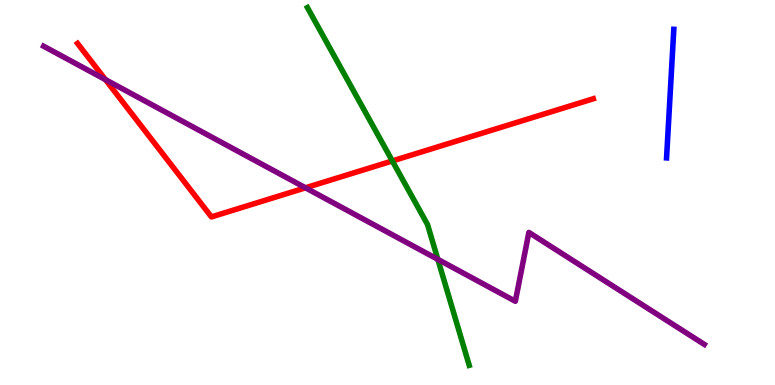[{'lines': ['blue', 'red'], 'intersections': []}, {'lines': ['green', 'red'], 'intersections': [{'x': 5.06, 'y': 5.82}]}, {'lines': ['purple', 'red'], 'intersections': [{'x': 1.36, 'y': 7.93}, {'x': 3.94, 'y': 5.12}]}, {'lines': ['blue', 'green'], 'intersections': []}, {'lines': ['blue', 'purple'], 'intersections': []}, {'lines': ['green', 'purple'], 'intersections': [{'x': 5.65, 'y': 3.26}]}]